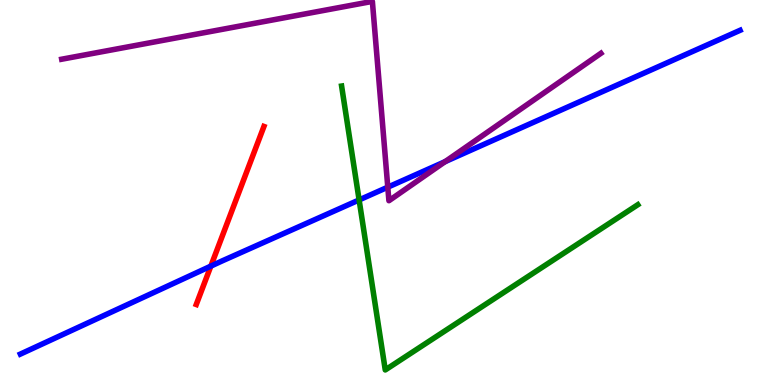[{'lines': ['blue', 'red'], 'intersections': [{'x': 2.72, 'y': 3.09}]}, {'lines': ['green', 'red'], 'intersections': []}, {'lines': ['purple', 'red'], 'intersections': []}, {'lines': ['blue', 'green'], 'intersections': [{'x': 4.63, 'y': 4.81}]}, {'lines': ['blue', 'purple'], 'intersections': [{'x': 5.0, 'y': 5.14}, {'x': 5.74, 'y': 5.8}]}, {'lines': ['green', 'purple'], 'intersections': []}]